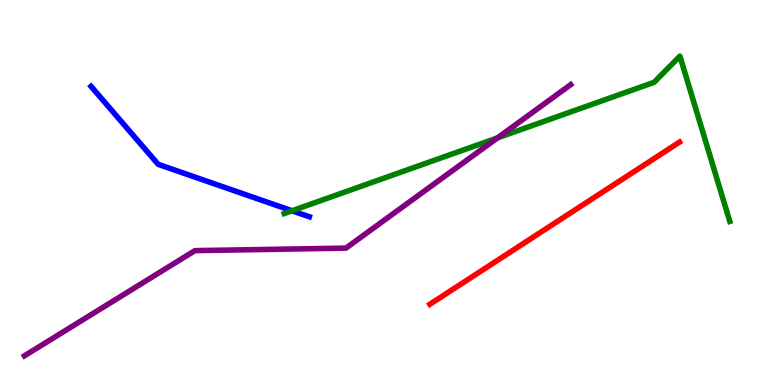[{'lines': ['blue', 'red'], 'intersections': []}, {'lines': ['green', 'red'], 'intersections': []}, {'lines': ['purple', 'red'], 'intersections': []}, {'lines': ['blue', 'green'], 'intersections': [{'x': 3.77, 'y': 4.53}]}, {'lines': ['blue', 'purple'], 'intersections': []}, {'lines': ['green', 'purple'], 'intersections': [{'x': 6.42, 'y': 6.42}]}]